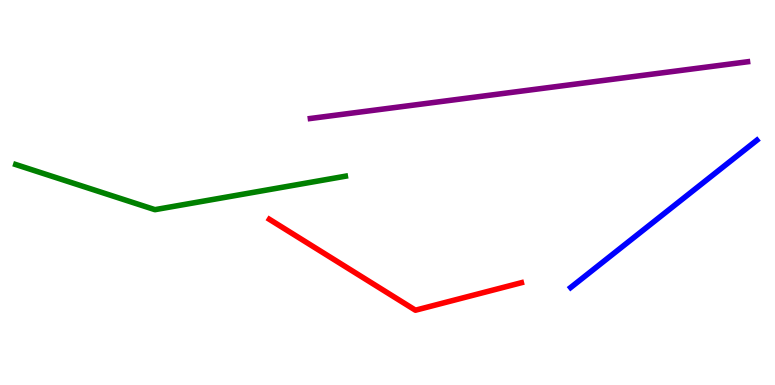[{'lines': ['blue', 'red'], 'intersections': []}, {'lines': ['green', 'red'], 'intersections': []}, {'lines': ['purple', 'red'], 'intersections': []}, {'lines': ['blue', 'green'], 'intersections': []}, {'lines': ['blue', 'purple'], 'intersections': []}, {'lines': ['green', 'purple'], 'intersections': []}]